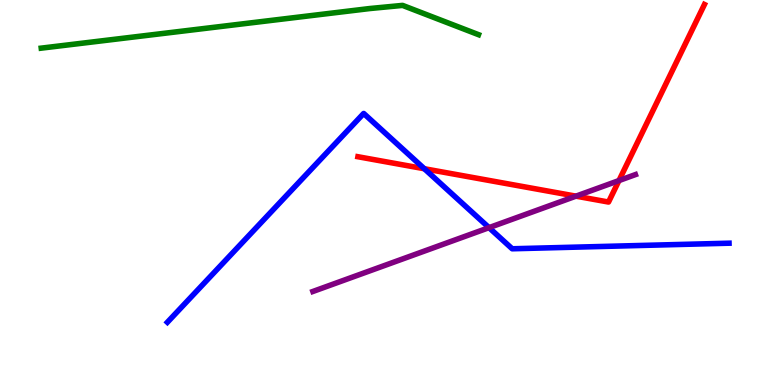[{'lines': ['blue', 'red'], 'intersections': [{'x': 5.48, 'y': 5.62}]}, {'lines': ['green', 'red'], 'intersections': []}, {'lines': ['purple', 'red'], 'intersections': [{'x': 7.43, 'y': 4.91}, {'x': 7.99, 'y': 5.31}]}, {'lines': ['blue', 'green'], 'intersections': []}, {'lines': ['blue', 'purple'], 'intersections': [{'x': 6.31, 'y': 4.09}]}, {'lines': ['green', 'purple'], 'intersections': []}]